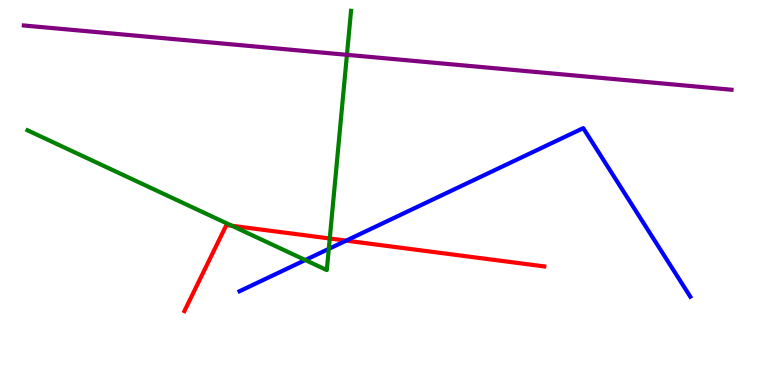[{'lines': ['blue', 'red'], 'intersections': [{'x': 4.47, 'y': 3.75}]}, {'lines': ['green', 'red'], 'intersections': [{'x': 2.99, 'y': 4.14}, {'x': 4.25, 'y': 3.81}]}, {'lines': ['purple', 'red'], 'intersections': []}, {'lines': ['blue', 'green'], 'intersections': [{'x': 3.94, 'y': 3.25}, {'x': 4.24, 'y': 3.54}]}, {'lines': ['blue', 'purple'], 'intersections': []}, {'lines': ['green', 'purple'], 'intersections': [{'x': 4.48, 'y': 8.58}]}]